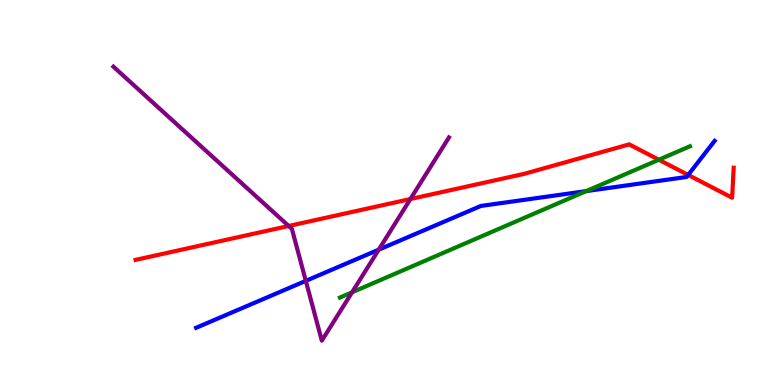[{'lines': ['blue', 'red'], 'intersections': [{'x': 8.88, 'y': 5.46}]}, {'lines': ['green', 'red'], 'intersections': [{'x': 8.5, 'y': 5.85}]}, {'lines': ['purple', 'red'], 'intersections': [{'x': 3.73, 'y': 4.13}, {'x': 5.3, 'y': 4.83}]}, {'lines': ['blue', 'green'], 'intersections': [{'x': 7.56, 'y': 5.04}]}, {'lines': ['blue', 'purple'], 'intersections': [{'x': 3.95, 'y': 2.7}, {'x': 4.89, 'y': 3.52}]}, {'lines': ['green', 'purple'], 'intersections': [{'x': 4.54, 'y': 2.41}]}]